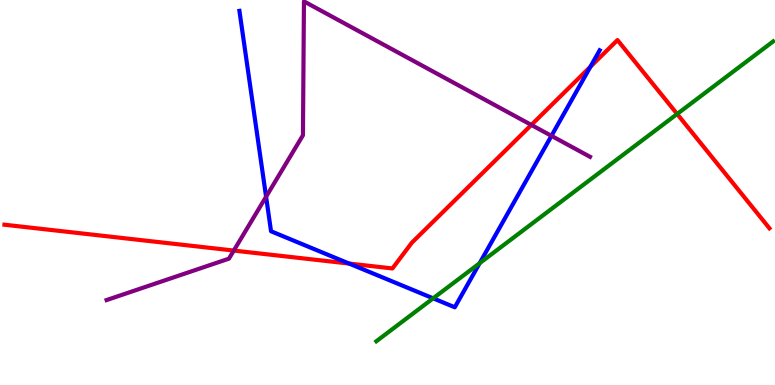[{'lines': ['blue', 'red'], 'intersections': [{'x': 4.5, 'y': 3.15}, {'x': 7.62, 'y': 8.27}]}, {'lines': ['green', 'red'], 'intersections': [{'x': 8.74, 'y': 7.04}]}, {'lines': ['purple', 'red'], 'intersections': [{'x': 3.02, 'y': 3.49}, {'x': 6.86, 'y': 6.76}]}, {'lines': ['blue', 'green'], 'intersections': [{'x': 5.59, 'y': 2.25}, {'x': 6.19, 'y': 3.16}]}, {'lines': ['blue', 'purple'], 'intersections': [{'x': 3.43, 'y': 4.89}, {'x': 7.12, 'y': 6.47}]}, {'lines': ['green', 'purple'], 'intersections': []}]